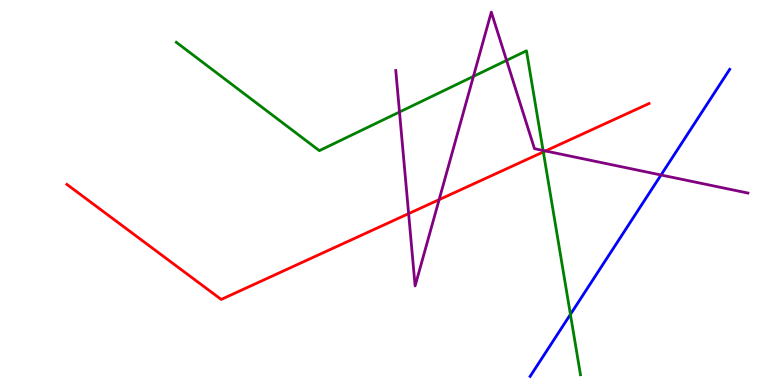[{'lines': ['blue', 'red'], 'intersections': []}, {'lines': ['green', 'red'], 'intersections': [{'x': 7.01, 'y': 6.05}]}, {'lines': ['purple', 'red'], 'intersections': [{'x': 5.27, 'y': 4.45}, {'x': 5.67, 'y': 4.81}, {'x': 7.04, 'y': 6.08}]}, {'lines': ['blue', 'green'], 'intersections': [{'x': 7.36, 'y': 1.83}]}, {'lines': ['blue', 'purple'], 'intersections': [{'x': 8.53, 'y': 5.45}]}, {'lines': ['green', 'purple'], 'intersections': [{'x': 5.15, 'y': 7.09}, {'x': 6.11, 'y': 8.02}, {'x': 6.54, 'y': 8.43}, {'x': 7.01, 'y': 6.09}]}]